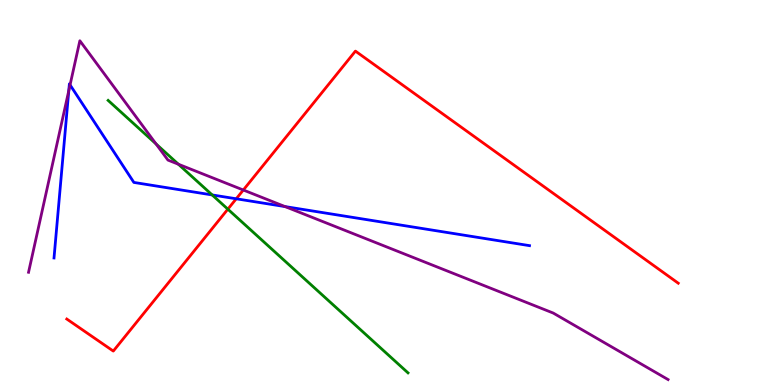[{'lines': ['blue', 'red'], 'intersections': [{'x': 3.05, 'y': 4.84}]}, {'lines': ['green', 'red'], 'intersections': [{'x': 2.94, 'y': 4.57}]}, {'lines': ['purple', 'red'], 'intersections': [{'x': 3.14, 'y': 5.06}]}, {'lines': ['blue', 'green'], 'intersections': [{'x': 2.74, 'y': 4.94}]}, {'lines': ['blue', 'purple'], 'intersections': [{'x': 0.887, 'y': 7.64}, {'x': 0.904, 'y': 7.79}, {'x': 3.68, 'y': 4.63}]}, {'lines': ['green', 'purple'], 'intersections': [{'x': 2.01, 'y': 6.26}, {'x': 2.3, 'y': 5.73}]}]